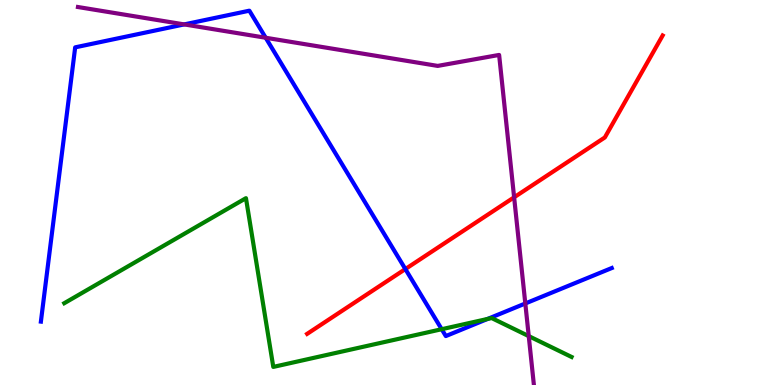[{'lines': ['blue', 'red'], 'intersections': [{'x': 5.23, 'y': 3.01}]}, {'lines': ['green', 'red'], 'intersections': []}, {'lines': ['purple', 'red'], 'intersections': [{'x': 6.63, 'y': 4.88}]}, {'lines': ['blue', 'green'], 'intersections': [{'x': 5.7, 'y': 1.45}, {'x': 6.29, 'y': 1.72}]}, {'lines': ['blue', 'purple'], 'intersections': [{'x': 2.38, 'y': 9.37}, {'x': 3.43, 'y': 9.02}, {'x': 6.78, 'y': 2.12}]}, {'lines': ['green', 'purple'], 'intersections': [{'x': 6.82, 'y': 1.27}]}]